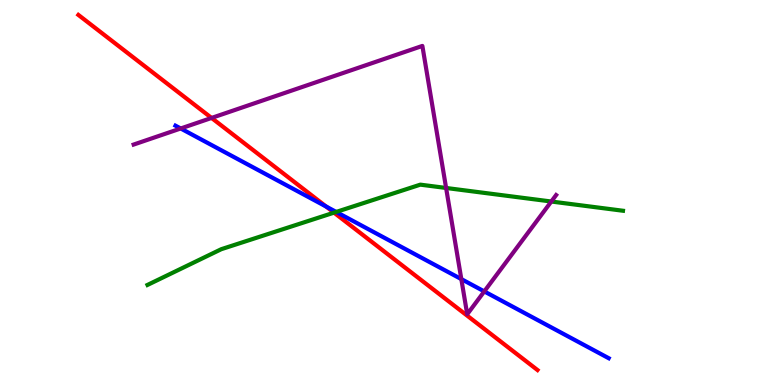[{'lines': ['blue', 'red'], 'intersections': [{'x': 4.21, 'y': 4.64}]}, {'lines': ['green', 'red'], 'intersections': [{'x': 4.31, 'y': 4.48}]}, {'lines': ['purple', 'red'], 'intersections': [{'x': 2.73, 'y': 6.94}]}, {'lines': ['blue', 'green'], 'intersections': [{'x': 4.34, 'y': 4.5}]}, {'lines': ['blue', 'purple'], 'intersections': [{'x': 2.33, 'y': 6.66}, {'x': 5.95, 'y': 2.75}, {'x': 6.25, 'y': 2.43}]}, {'lines': ['green', 'purple'], 'intersections': [{'x': 5.76, 'y': 5.12}, {'x': 7.11, 'y': 4.77}]}]